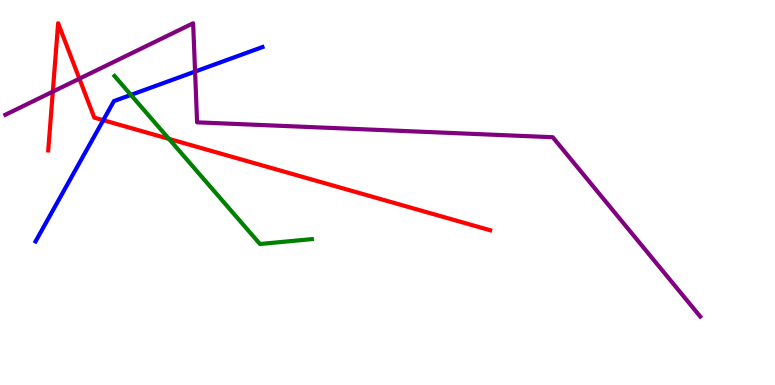[{'lines': ['blue', 'red'], 'intersections': [{'x': 1.33, 'y': 6.88}]}, {'lines': ['green', 'red'], 'intersections': [{'x': 2.18, 'y': 6.39}]}, {'lines': ['purple', 'red'], 'intersections': [{'x': 0.681, 'y': 7.62}, {'x': 1.02, 'y': 7.96}]}, {'lines': ['blue', 'green'], 'intersections': [{'x': 1.69, 'y': 7.53}]}, {'lines': ['blue', 'purple'], 'intersections': [{'x': 2.52, 'y': 8.14}]}, {'lines': ['green', 'purple'], 'intersections': []}]